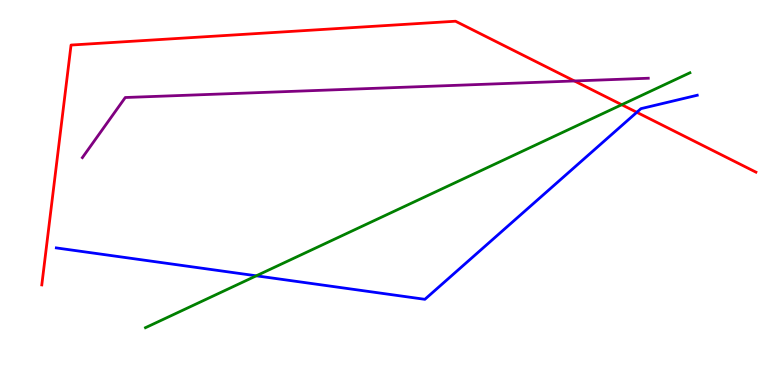[{'lines': ['blue', 'red'], 'intersections': [{'x': 8.22, 'y': 7.08}]}, {'lines': ['green', 'red'], 'intersections': [{'x': 8.02, 'y': 7.28}]}, {'lines': ['purple', 'red'], 'intersections': [{'x': 7.41, 'y': 7.9}]}, {'lines': ['blue', 'green'], 'intersections': [{'x': 3.31, 'y': 2.84}]}, {'lines': ['blue', 'purple'], 'intersections': []}, {'lines': ['green', 'purple'], 'intersections': []}]